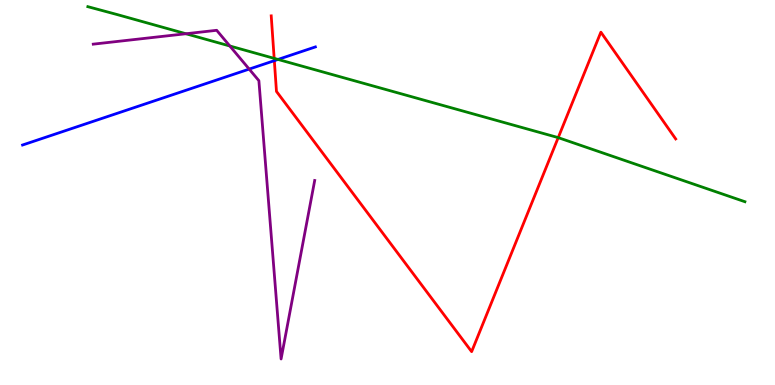[{'lines': ['blue', 'red'], 'intersections': [{'x': 3.54, 'y': 8.42}]}, {'lines': ['green', 'red'], 'intersections': [{'x': 3.54, 'y': 8.48}, {'x': 7.2, 'y': 6.43}]}, {'lines': ['purple', 'red'], 'intersections': []}, {'lines': ['blue', 'green'], 'intersections': [{'x': 3.59, 'y': 8.46}]}, {'lines': ['blue', 'purple'], 'intersections': [{'x': 3.22, 'y': 8.21}]}, {'lines': ['green', 'purple'], 'intersections': [{'x': 2.4, 'y': 9.12}, {'x': 2.97, 'y': 8.81}]}]